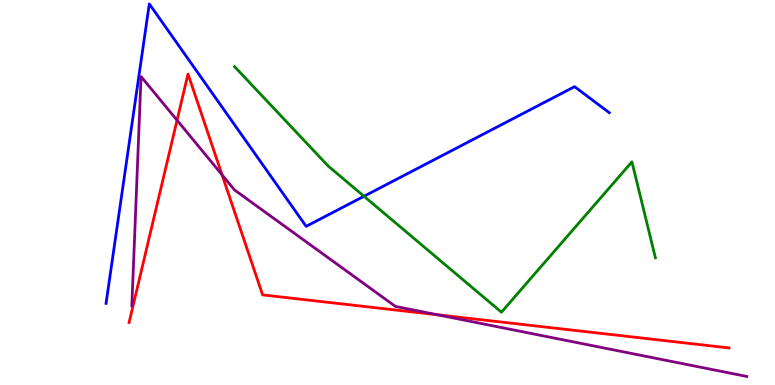[{'lines': ['blue', 'red'], 'intersections': []}, {'lines': ['green', 'red'], 'intersections': []}, {'lines': ['purple', 'red'], 'intersections': [{'x': 2.28, 'y': 6.88}, {'x': 2.87, 'y': 5.46}, {'x': 5.64, 'y': 1.82}]}, {'lines': ['blue', 'green'], 'intersections': [{'x': 4.7, 'y': 4.9}]}, {'lines': ['blue', 'purple'], 'intersections': []}, {'lines': ['green', 'purple'], 'intersections': []}]